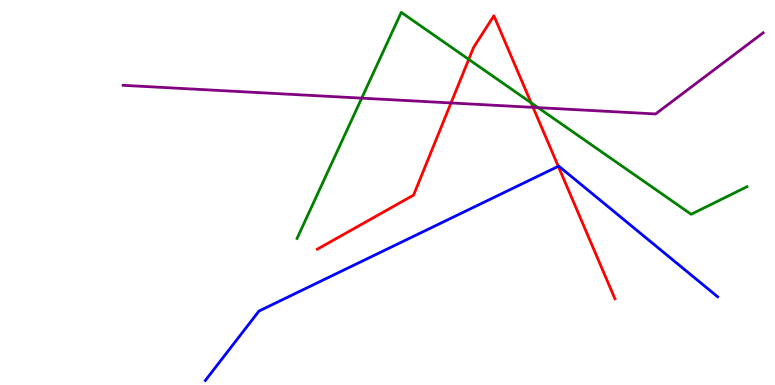[{'lines': ['blue', 'red'], 'intersections': [{'x': 7.2, 'y': 5.68}]}, {'lines': ['green', 'red'], 'intersections': [{'x': 6.05, 'y': 8.46}, {'x': 6.85, 'y': 7.33}]}, {'lines': ['purple', 'red'], 'intersections': [{'x': 5.82, 'y': 7.33}, {'x': 6.88, 'y': 7.21}]}, {'lines': ['blue', 'green'], 'intersections': []}, {'lines': ['blue', 'purple'], 'intersections': []}, {'lines': ['green', 'purple'], 'intersections': [{'x': 4.67, 'y': 7.45}, {'x': 6.94, 'y': 7.2}]}]